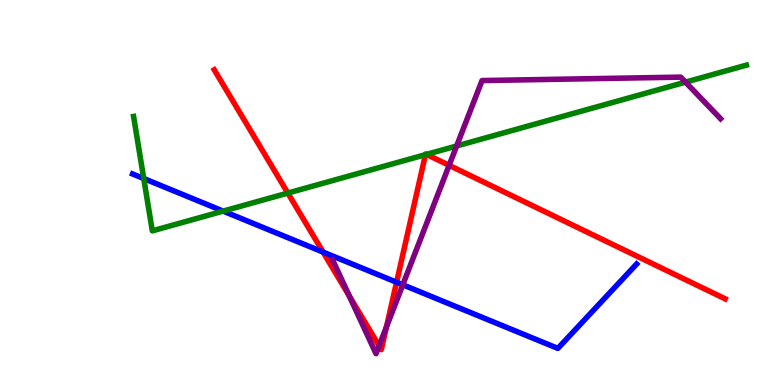[{'lines': ['blue', 'red'], 'intersections': [{'x': 4.17, 'y': 3.45}, {'x': 5.12, 'y': 2.67}]}, {'lines': ['green', 'red'], 'intersections': [{'x': 3.71, 'y': 4.99}, {'x': 5.49, 'y': 5.98}, {'x': 5.5, 'y': 5.99}]}, {'lines': ['purple', 'red'], 'intersections': [{'x': 4.51, 'y': 2.31}, {'x': 4.89, 'y': 1.02}, {'x': 4.99, 'y': 1.51}, {'x': 5.8, 'y': 5.71}]}, {'lines': ['blue', 'green'], 'intersections': [{'x': 1.85, 'y': 5.36}, {'x': 2.88, 'y': 4.52}]}, {'lines': ['blue', 'purple'], 'intersections': [{'x': 5.2, 'y': 2.6}]}, {'lines': ['green', 'purple'], 'intersections': [{'x': 5.89, 'y': 6.21}, {'x': 8.84, 'y': 7.87}]}]